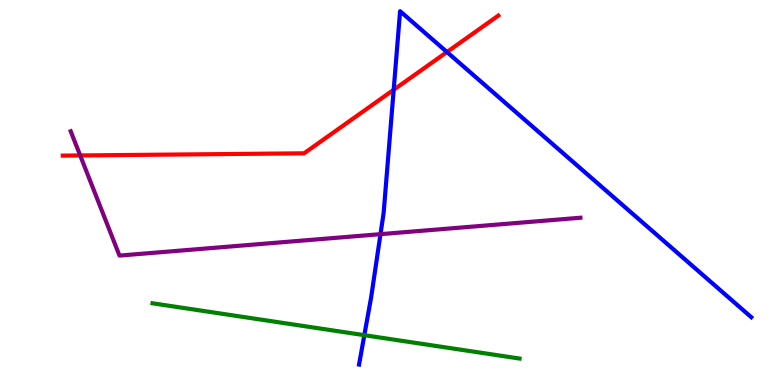[{'lines': ['blue', 'red'], 'intersections': [{'x': 5.08, 'y': 7.67}, {'x': 5.77, 'y': 8.65}]}, {'lines': ['green', 'red'], 'intersections': []}, {'lines': ['purple', 'red'], 'intersections': [{'x': 1.03, 'y': 5.96}]}, {'lines': ['blue', 'green'], 'intersections': [{'x': 4.7, 'y': 1.29}]}, {'lines': ['blue', 'purple'], 'intersections': [{'x': 4.91, 'y': 3.92}]}, {'lines': ['green', 'purple'], 'intersections': []}]